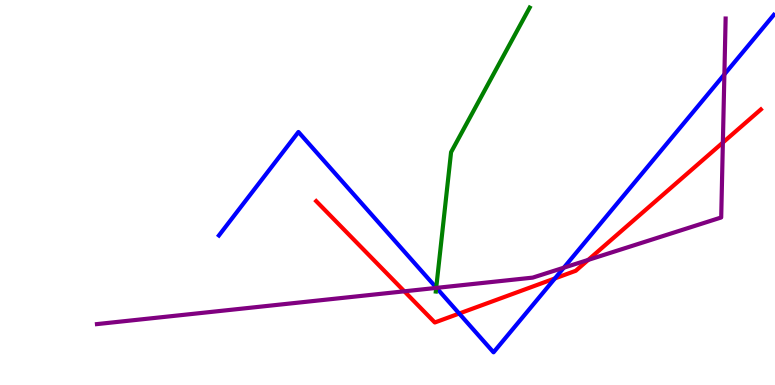[{'lines': ['blue', 'red'], 'intersections': [{'x': 5.93, 'y': 1.86}, {'x': 7.16, 'y': 2.77}]}, {'lines': ['green', 'red'], 'intersections': []}, {'lines': ['purple', 'red'], 'intersections': [{'x': 5.22, 'y': 2.43}, {'x': 7.59, 'y': 3.25}, {'x': 9.33, 'y': 6.3}]}, {'lines': ['blue', 'green'], 'intersections': [{'x': 5.63, 'y': 2.53}]}, {'lines': ['blue', 'purple'], 'intersections': [{'x': 5.63, 'y': 2.52}, {'x': 7.28, 'y': 3.05}, {'x': 9.35, 'y': 8.07}]}, {'lines': ['green', 'purple'], 'intersections': [{'x': 5.63, 'y': 2.52}]}]